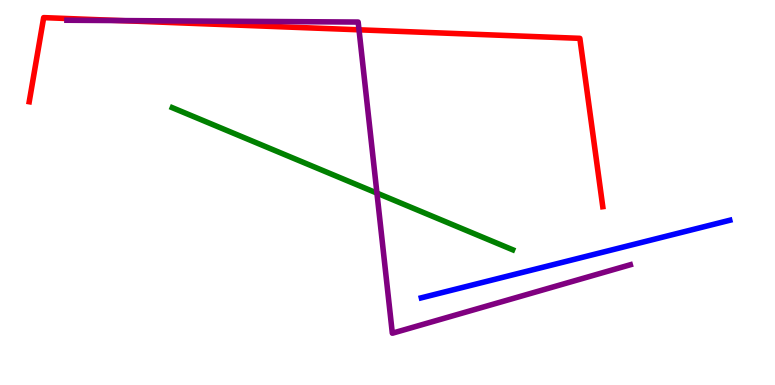[{'lines': ['blue', 'red'], 'intersections': []}, {'lines': ['green', 'red'], 'intersections': []}, {'lines': ['purple', 'red'], 'intersections': [{'x': 1.55, 'y': 9.47}, {'x': 4.63, 'y': 9.23}]}, {'lines': ['blue', 'green'], 'intersections': []}, {'lines': ['blue', 'purple'], 'intersections': []}, {'lines': ['green', 'purple'], 'intersections': [{'x': 4.86, 'y': 4.98}]}]